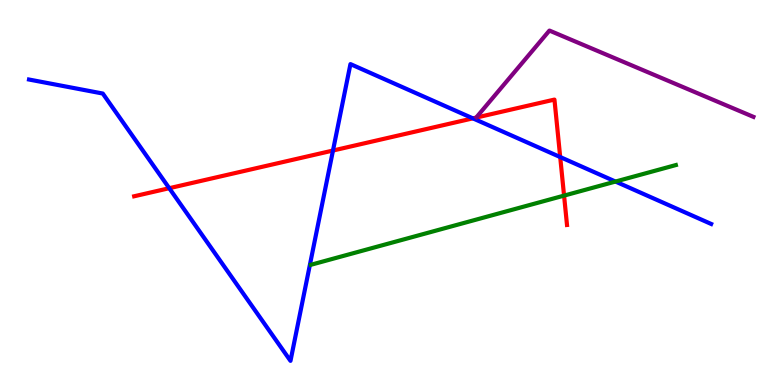[{'lines': ['blue', 'red'], 'intersections': [{'x': 2.18, 'y': 5.11}, {'x': 4.3, 'y': 6.09}, {'x': 6.1, 'y': 6.93}, {'x': 7.23, 'y': 5.92}]}, {'lines': ['green', 'red'], 'intersections': [{'x': 7.28, 'y': 4.92}]}, {'lines': ['purple', 'red'], 'intersections': []}, {'lines': ['blue', 'green'], 'intersections': [{'x': 7.94, 'y': 5.28}]}, {'lines': ['blue', 'purple'], 'intersections': []}, {'lines': ['green', 'purple'], 'intersections': []}]